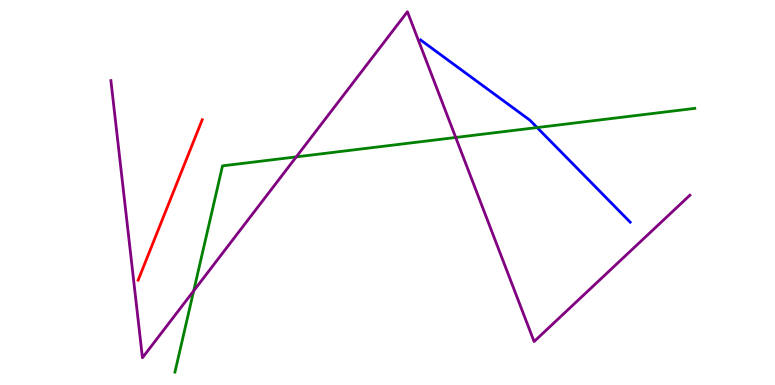[{'lines': ['blue', 'red'], 'intersections': []}, {'lines': ['green', 'red'], 'intersections': []}, {'lines': ['purple', 'red'], 'intersections': []}, {'lines': ['blue', 'green'], 'intersections': [{'x': 6.93, 'y': 6.69}]}, {'lines': ['blue', 'purple'], 'intersections': []}, {'lines': ['green', 'purple'], 'intersections': [{'x': 2.5, 'y': 2.45}, {'x': 3.82, 'y': 5.93}, {'x': 5.88, 'y': 6.43}]}]